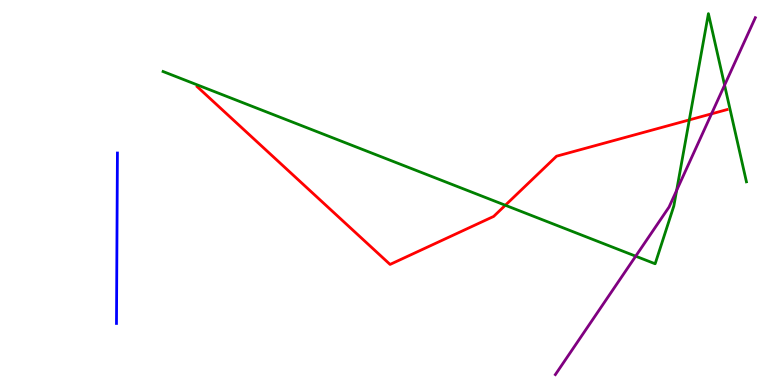[{'lines': ['blue', 'red'], 'intersections': []}, {'lines': ['green', 'red'], 'intersections': [{'x': 6.52, 'y': 4.67}, {'x': 8.89, 'y': 6.89}]}, {'lines': ['purple', 'red'], 'intersections': [{'x': 9.18, 'y': 7.04}]}, {'lines': ['blue', 'green'], 'intersections': []}, {'lines': ['blue', 'purple'], 'intersections': []}, {'lines': ['green', 'purple'], 'intersections': [{'x': 8.2, 'y': 3.35}, {'x': 8.73, 'y': 5.05}, {'x': 9.35, 'y': 7.79}]}]